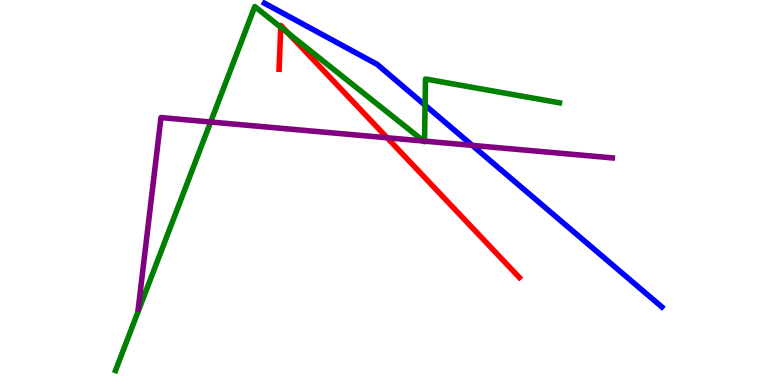[{'lines': ['blue', 'red'], 'intersections': []}, {'lines': ['green', 'red'], 'intersections': [{'x': 3.62, 'y': 9.29}, {'x': 3.72, 'y': 9.14}]}, {'lines': ['purple', 'red'], 'intersections': [{'x': 5.0, 'y': 6.42}]}, {'lines': ['blue', 'green'], 'intersections': [{'x': 5.48, 'y': 7.27}]}, {'lines': ['blue', 'purple'], 'intersections': [{'x': 6.09, 'y': 6.22}]}, {'lines': ['green', 'purple'], 'intersections': [{'x': 2.72, 'y': 6.83}, {'x': 5.47, 'y': 6.34}, {'x': 5.48, 'y': 6.33}]}]